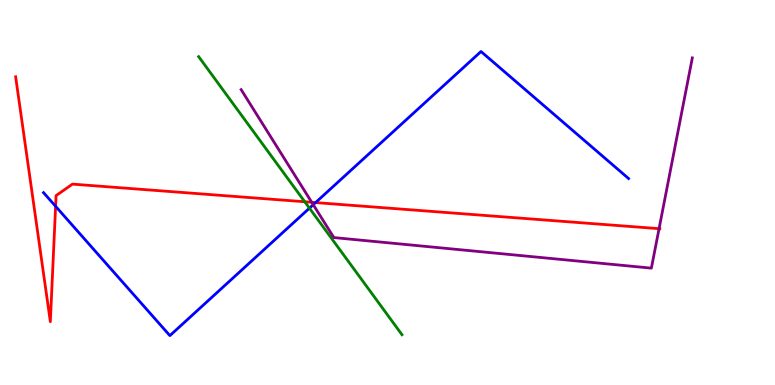[{'lines': ['blue', 'red'], 'intersections': [{'x': 0.717, 'y': 4.64}, {'x': 4.07, 'y': 4.74}]}, {'lines': ['green', 'red'], 'intersections': [{'x': 3.93, 'y': 4.76}]}, {'lines': ['purple', 'red'], 'intersections': [{'x': 4.02, 'y': 4.75}, {'x': 8.5, 'y': 4.06}]}, {'lines': ['blue', 'green'], 'intersections': [{'x': 3.99, 'y': 4.59}]}, {'lines': ['blue', 'purple'], 'intersections': [{'x': 4.04, 'y': 4.68}]}, {'lines': ['green', 'purple'], 'intersections': []}]